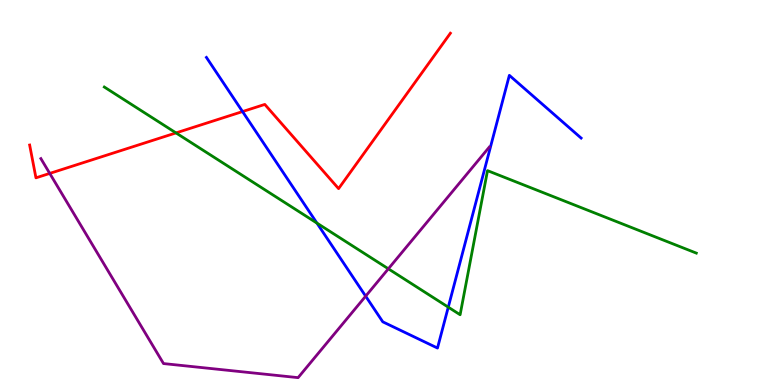[{'lines': ['blue', 'red'], 'intersections': [{'x': 3.13, 'y': 7.1}]}, {'lines': ['green', 'red'], 'intersections': [{'x': 2.27, 'y': 6.55}]}, {'lines': ['purple', 'red'], 'intersections': [{'x': 0.642, 'y': 5.5}]}, {'lines': ['blue', 'green'], 'intersections': [{'x': 4.09, 'y': 4.21}, {'x': 5.78, 'y': 2.02}]}, {'lines': ['blue', 'purple'], 'intersections': [{'x': 4.72, 'y': 2.31}]}, {'lines': ['green', 'purple'], 'intersections': [{'x': 5.01, 'y': 3.02}]}]